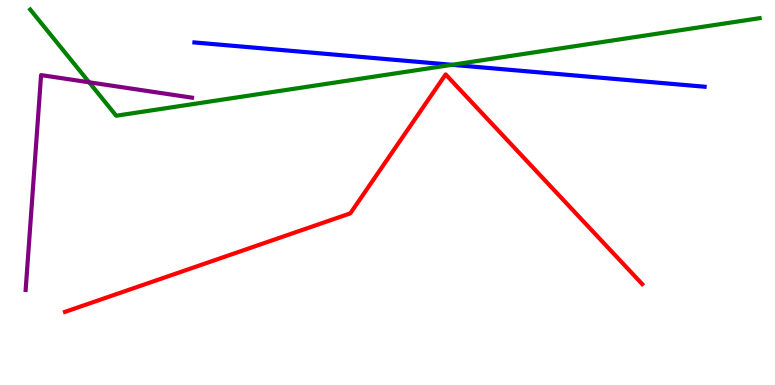[{'lines': ['blue', 'red'], 'intersections': []}, {'lines': ['green', 'red'], 'intersections': []}, {'lines': ['purple', 'red'], 'intersections': []}, {'lines': ['blue', 'green'], 'intersections': [{'x': 5.83, 'y': 8.32}]}, {'lines': ['blue', 'purple'], 'intersections': []}, {'lines': ['green', 'purple'], 'intersections': [{'x': 1.15, 'y': 7.86}]}]